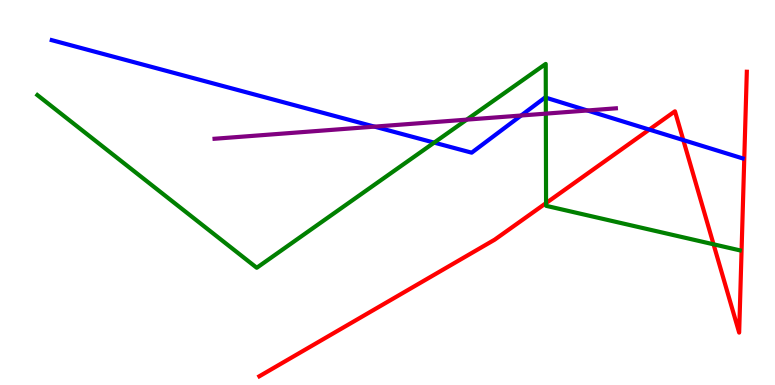[{'lines': ['blue', 'red'], 'intersections': [{'x': 8.38, 'y': 6.63}, {'x': 8.82, 'y': 6.36}]}, {'lines': ['green', 'red'], 'intersections': [{'x': 7.05, 'y': 4.73}, {'x': 9.21, 'y': 3.65}]}, {'lines': ['purple', 'red'], 'intersections': []}, {'lines': ['blue', 'green'], 'intersections': [{'x': 5.6, 'y': 6.3}, {'x': 7.04, 'y': 7.46}]}, {'lines': ['blue', 'purple'], 'intersections': [{'x': 4.83, 'y': 6.71}, {'x': 6.72, 'y': 7.0}, {'x': 7.58, 'y': 7.13}]}, {'lines': ['green', 'purple'], 'intersections': [{'x': 6.02, 'y': 6.89}, {'x': 7.04, 'y': 7.05}]}]